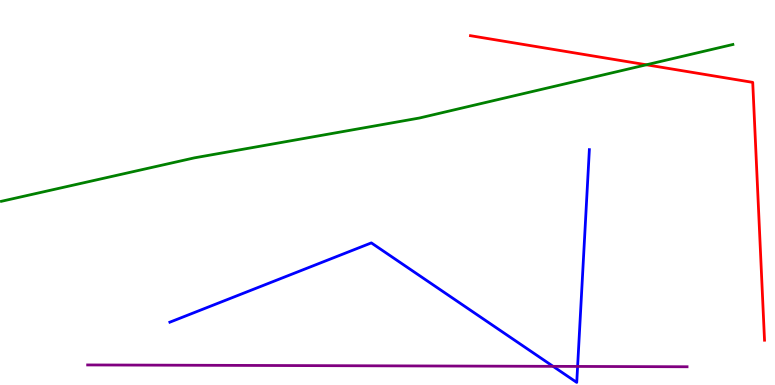[{'lines': ['blue', 'red'], 'intersections': []}, {'lines': ['green', 'red'], 'intersections': [{'x': 8.34, 'y': 8.32}]}, {'lines': ['purple', 'red'], 'intersections': []}, {'lines': ['blue', 'green'], 'intersections': []}, {'lines': ['blue', 'purple'], 'intersections': [{'x': 7.14, 'y': 0.484}, {'x': 7.45, 'y': 0.482}]}, {'lines': ['green', 'purple'], 'intersections': []}]